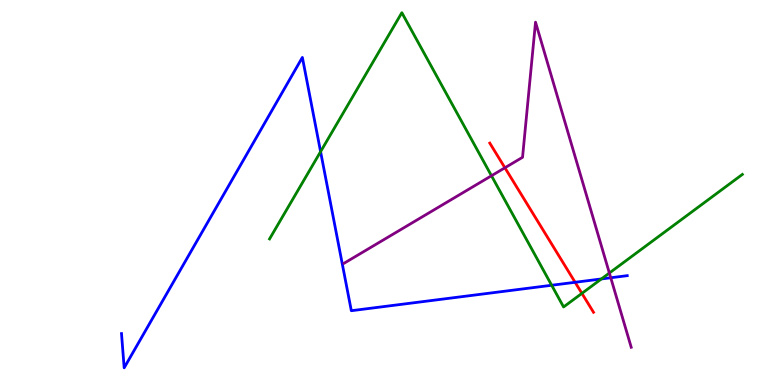[{'lines': ['blue', 'red'], 'intersections': [{'x': 7.42, 'y': 2.67}]}, {'lines': ['green', 'red'], 'intersections': [{'x': 7.51, 'y': 2.38}]}, {'lines': ['purple', 'red'], 'intersections': [{'x': 6.52, 'y': 5.64}]}, {'lines': ['blue', 'green'], 'intersections': [{'x': 4.14, 'y': 6.06}, {'x': 7.12, 'y': 2.59}, {'x': 7.76, 'y': 2.75}]}, {'lines': ['blue', 'purple'], 'intersections': [{'x': 7.88, 'y': 2.79}]}, {'lines': ['green', 'purple'], 'intersections': [{'x': 6.34, 'y': 5.43}, {'x': 7.86, 'y': 2.91}]}]